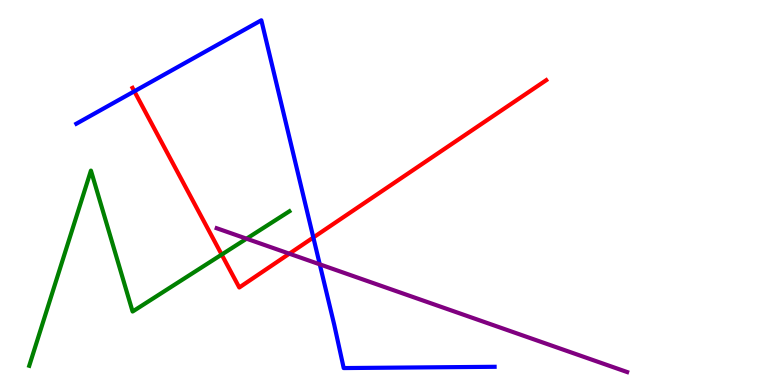[{'lines': ['blue', 'red'], 'intersections': [{'x': 1.73, 'y': 7.63}, {'x': 4.04, 'y': 3.83}]}, {'lines': ['green', 'red'], 'intersections': [{'x': 2.86, 'y': 3.39}]}, {'lines': ['purple', 'red'], 'intersections': [{'x': 3.73, 'y': 3.41}]}, {'lines': ['blue', 'green'], 'intersections': []}, {'lines': ['blue', 'purple'], 'intersections': [{'x': 4.13, 'y': 3.13}]}, {'lines': ['green', 'purple'], 'intersections': [{'x': 3.18, 'y': 3.8}]}]